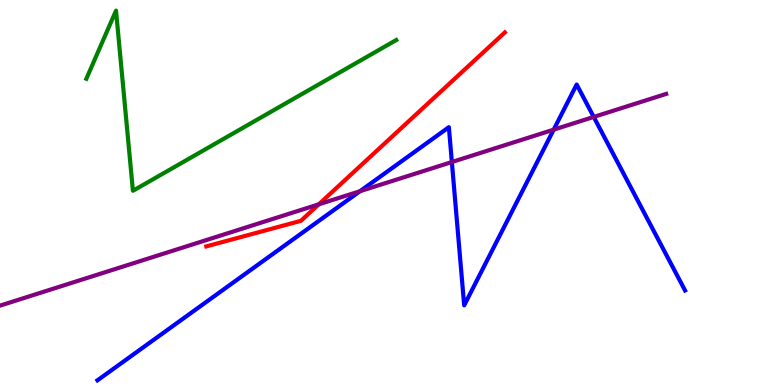[{'lines': ['blue', 'red'], 'intersections': []}, {'lines': ['green', 'red'], 'intersections': []}, {'lines': ['purple', 'red'], 'intersections': [{'x': 4.11, 'y': 4.69}]}, {'lines': ['blue', 'green'], 'intersections': []}, {'lines': ['blue', 'purple'], 'intersections': [{'x': 4.64, 'y': 5.03}, {'x': 5.83, 'y': 5.79}, {'x': 7.14, 'y': 6.63}, {'x': 7.66, 'y': 6.96}]}, {'lines': ['green', 'purple'], 'intersections': []}]